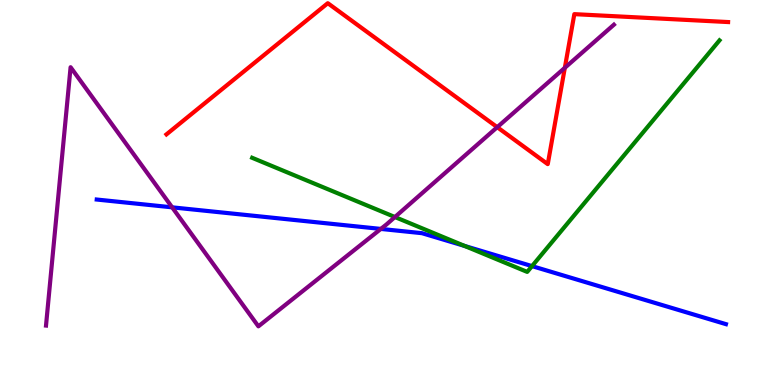[{'lines': ['blue', 'red'], 'intersections': []}, {'lines': ['green', 'red'], 'intersections': []}, {'lines': ['purple', 'red'], 'intersections': [{'x': 6.42, 'y': 6.7}, {'x': 7.29, 'y': 8.24}]}, {'lines': ['blue', 'green'], 'intersections': [{'x': 6.0, 'y': 3.61}, {'x': 6.86, 'y': 3.09}]}, {'lines': ['blue', 'purple'], 'intersections': [{'x': 2.22, 'y': 4.61}, {'x': 4.91, 'y': 4.05}]}, {'lines': ['green', 'purple'], 'intersections': [{'x': 5.1, 'y': 4.36}]}]